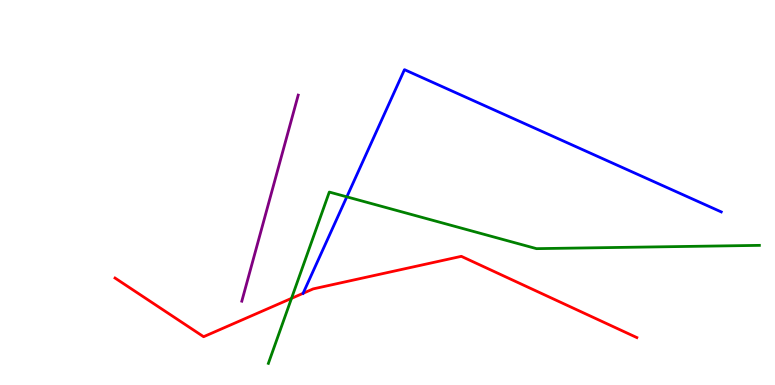[{'lines': ['blue', 'red'], 'intersections': [{'x': 3.91, 'y': 2.38}]}, {'lines': ['green', 'red'], 'intersections': [{'x': 3.76, 'y': 2.25}]}, {'lines': ['purple', 'red'], 'intersections': []}, {'lines': ['blue', 'green'], 'intersections': [{'x': 4.48, 'y': 4.89}]}, {'lines': ['blue', 'purple'], 'intersections': []}, {'lines': ['green', 'purple'], 'intersections': []}]